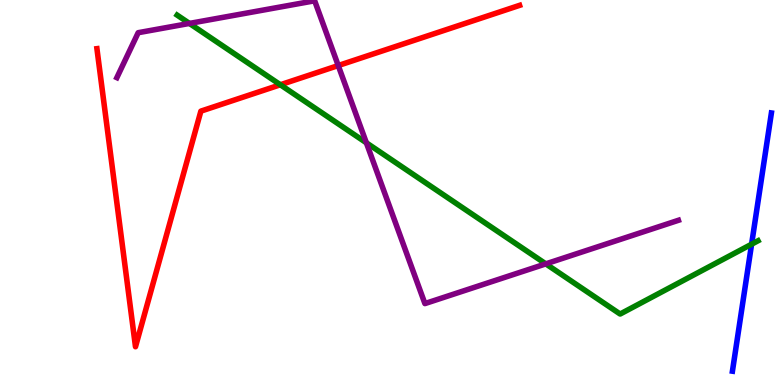[{'lines': ['blue', 'red'], 'intersections': []}, {'lines': ['green', 'red'], 'intersections': [{'x': 3.62, 'y': 7.8}]}, {'lines': ['purple', 'red'], 'intersections': [{'x': 4.36, 'y': 8.3}]}, {'lines': ['blue', 'green'], 'intersections': [{'x': 9.7, 'y': 3.66}]}, {'lines': ['blue', 'purple'], 'intersections': []}, {'lines': ['green', 'purple'], 'intersections': [{'x': 2.44, 'y': 9.39}, {'x': 4.73, 'y': 6.29}, {'x': 7.04, 'y': 3.15}]}]